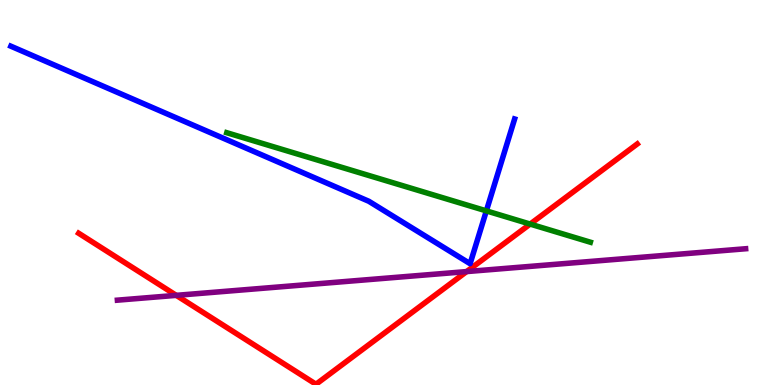[{'lines': ['blue', 'red'], 'intersections': []}, {'lines': ['green', 'red'], 'intersections': [{'x': 6.84, 'y': 4.18}]}, {'lines': ['purple', 'red'], 'intersections': [{'x': 2.27, 'y': 2.33}, {'x': 6.02, 'y': 2.95}]}, {'lines': ['blue', 'green'], 'intersections': [{'x': 6.28, 'y': 4.52}]}, {'lines': ['blue', 'purple'], 'intersections': []}, {'lines': ['green', 'purple'], 'intersections': []}]